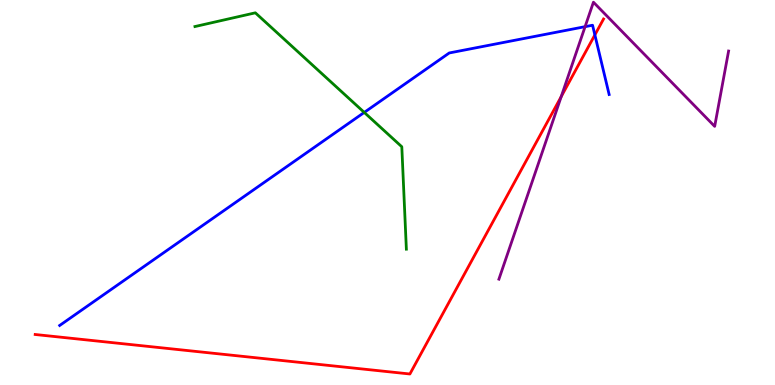[{'lines': ['blue', 'red'], 'intersections': [{'x': 7.68, 'y': 9.09}]}, {'lines': ['green', 'red'], 'intersections': []}, {'lines': ['purple', 'red'], 'intersections': [{'x': 7.24, 'y': 7.49}]}, {'lines': ['blue', 'green'], 'intersections': [{'x': 4.7, 'y': 7.08}]}, {'lines': ['blue', 'purple'], 'intersections': [{'x': 7.55, 'y': 9.31}]}, {'lines': ['green', 'purple'], 'intersections': []}]